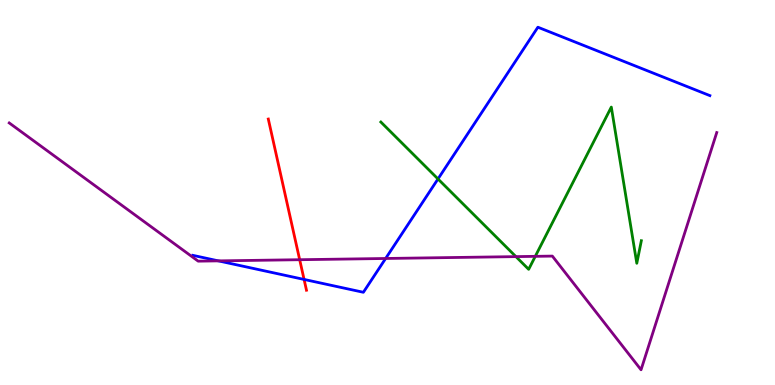[{'lines': ['blue', 'red'], 'intersections': [{'x': 3.92, 'y': 2.74}]}, {'lines': ['green', 'red'], 'intersections': []}, {'lines': ['purple', 'red'], 'intersections': [{'x': 3.87, 'y': 3.25}]}, {'lines': ['blue', 'green'], 'intersections': [{'x': 5.65, 'y': 5.35}]}, {'lines': ['blue', 'purple'], 'intersections': [{'x': 2.82, 'y': 3.22}, {'x': 4.98, 'y': 3.29}]}, {'lines': ['green', 'purple'], 'intersections': [{'x': 6.66, 'y': 3.33}, {'x': 6.91, 'y': 3.34}]}]